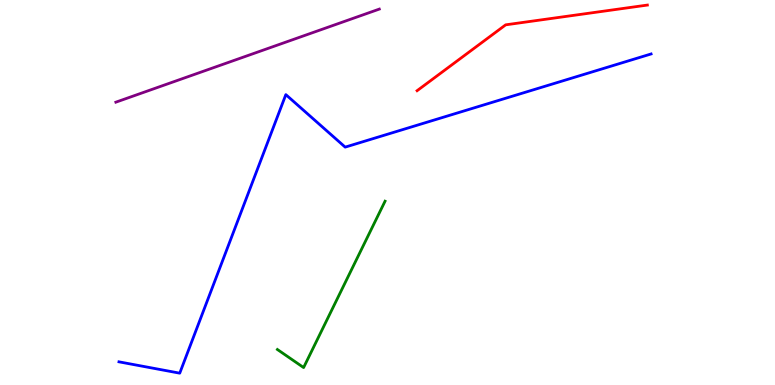[{'lines': ['blue', 'red'], 'intersections': []}, {'lines': ['green', 'red'], 'intersections': []}, {'lines': ['purple', 'red'], 'intersections': []}, {'lines': ['blue', 'green'], 'intersections': []}, {'lines': ['blue', 'purple'], 'intersections': []}, {'lines': ['green', 'purple'], 'intersections': []}]